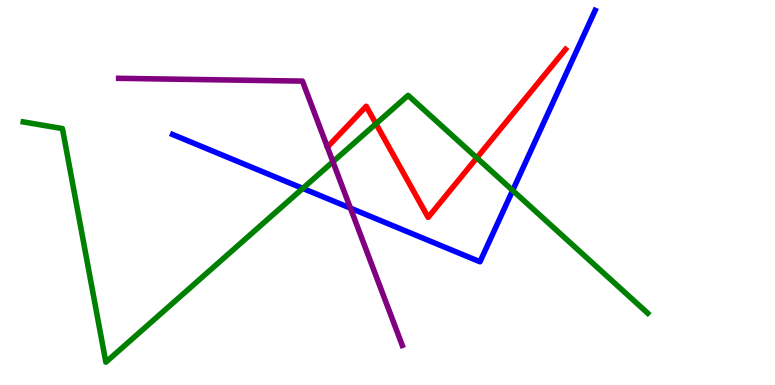[{'lines': ['blue', 'red'], 'intersections': []}, {'lines': ['green', 'red'], 'intersections': [{'x': 4.85, 'y': 6.79}, {'x': 6.15, 'y': 5.9}]}, {'lines': ['purple', 'red'], 'intersections': []}, {'lines': ['blue', 'green'], 'intersections': [{'x': 3.91, 'y': 5.11}, {'x': 6.62, 'y': 5.05}]}, {'lines': ['blue', 'purple'], 'intersections': [{'x': 4.52, 'y': 4.59}]}, {'lines': ['green', 'purple'], 'intersections': [{'x': 4.3, 'y': 5.8}]}]